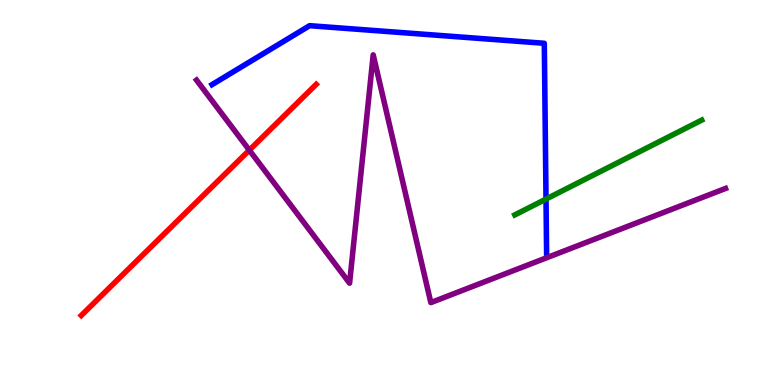[{'lines': ['blue', 'red'], 'intersections': []}, {'lines': ['green', 'red'], 'intersections': []}, {'lines': ['purple', 'red'], 'intersections': [{'x': 3.22, 'y': 6.1}]}, {'lines': ['blue', 'green'], 'intersections': [{'x': 7.05, 'y': 4.83}]}, {'lines': ['blue', 'purple'], 'intersections': []}, {'lines': ['green', 'purple'], 'intersections': []}]